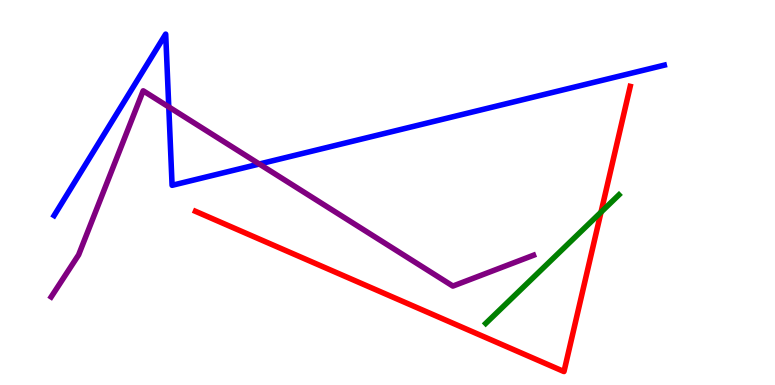[{'lines': ['blue', 'red'], 'intersections': []}, {'lines': ['green', 'red'], 'intersections': [{'x': 7.75, 'y': 4.49}]}, {'lines': ['purple', 'red'], 'intersections': []}, {'lines': ['blue', 'green'], 'intersections': []}, {'lines': ['blue', 'purple'], 'intersections': [{'x': 2.18, 'y': 7.22}, {'x': 3.35, 'y': 5.74}]}, {'lines': ['green', 'purple'], 'intersections': []}]